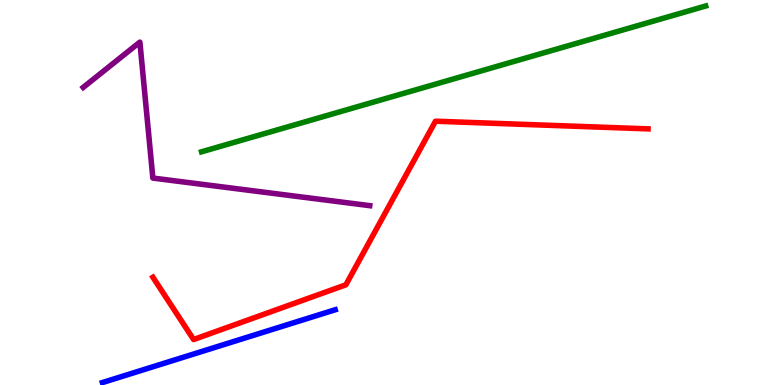[{'lines': ['blue', 'red'], 'intersections': []}, {'lines': ['green', 'red'], 'intersections': []}, {'lines': ['purple', 'red'], 'intersections': []}, {'lines': ['blue', 'green'], 'intersections': []}, {'lines': ['blue', 'purple'], 'intersections': []}, {'lines': ['green', 'purple'], 'intersections': []}]